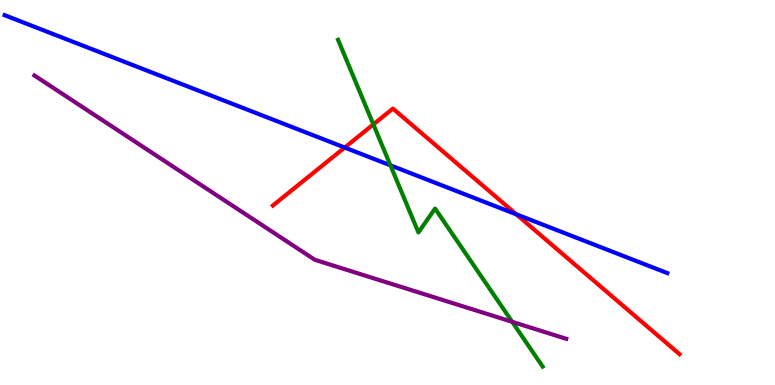[{'lines': ['blue', 'red'], 'intersections': [{'x': 4.45, 'y': 6.17}, {'x': 6.66, 'y': 4.43}]}, {'lines': ['green', 'red'], 'intersections': [{'x': 4.82, 'y': 6.77}]}, {'lines': ['purple', 'red'], 'intersections': []}, {'lines': ['blue', 'green'], 'intersections': [{'x': 5.04, 'y': 5.71}]}, {'lines': ['blue', 'purple'], 'intersections': []}, {'lines': ['green', 'purple'], 'intersections': [{'x': 6.61, 'y': 1.64}]}]